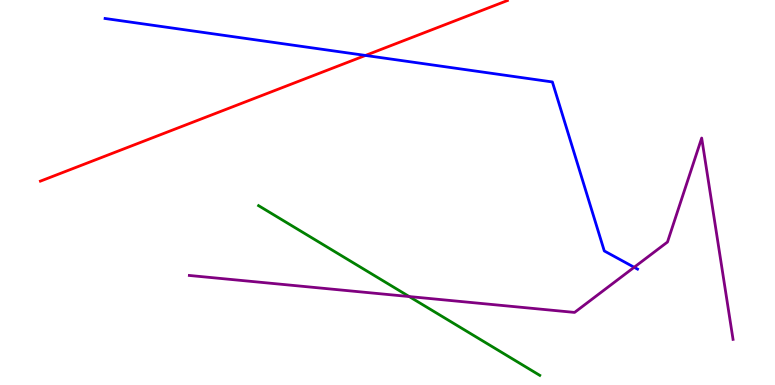[{'lines': ['blue', 'red'], 'intersections': [{'x': 4.72, 'y': 8.56}]}, {'lines': ['green', 'red'], 'intersections': []}, {'lines': ['purple', 'red'], 'intersections': []}, {'lines': ['blue', 'green'], 'intersections': []}, {'lines': ['blue', 'purple'], 'intersections': [{'x': 8.18, 'y': 3.06}]}, {'lines': ['green', 'purple'], 'intersections': [{'x': 5.28, 'y': 2.3}]}]